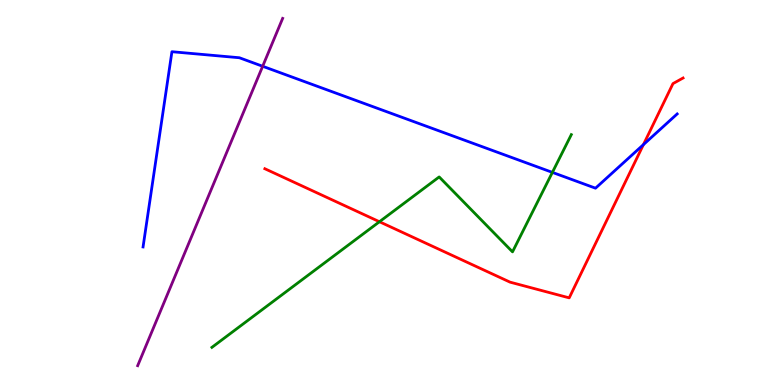[{'lines': ['blue', 'red'], 'intersections': [{'x': 8.3, 'y': 6.24}]}, {'lines': ['green', 'red'], 'intersections': [{'x': 4.9, 'y': 4.24}]}, {'lines': ['purple', 'red'], 'intersections': []}, {'lines': ['blue', 'green'], 'intersections': [{'x': 7.13, 'y': 5.52}]}, {'lines': ['blue', 'purple'], 'intersections': [{'x': 3.39, 'y': 8.28}]}, {'lines': ['green', 'purple'], 'intersections': []}]